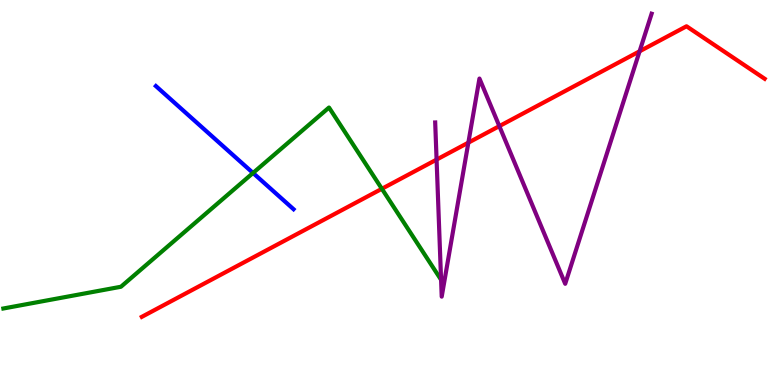[{'lines': ['blue', 'red'], 'intersections': []}, {'lines': ['green', 'red'], 'intersections': [{'x': 4.93, 'y': 5.1}]}, {'lines': ['purple', 'red'], 'intersections': [{'x': 5.63, 'y': 5.85}, {'x': 6.04, 'y': 6.29}, {'x': 6.44, 'y': 6.72}, {'x': 8.25, 'y': 8.67}]}, {'lines': ['blue', 'green'], 'intersections': [{'x': 3.26, 'y': 5.51}]}, {'lines': ['blue', 'purple'], 'intersections': []}, {'lines': ['green', 'purple'], 'intersections': []}]